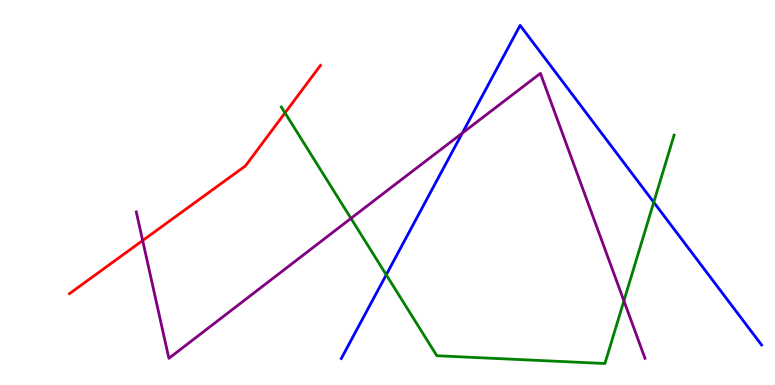[{'lines': ['blue', 'red'], 'intersections': []}, {'lines': ['green', 'red'], 'intersections': [{'x': 3.68, 'y': 7.07}]}, {'lines': ['purple', 'red'], 'intersections': [{'x': 1.84, 'y': 3.75}]}, {'lines': ['blue', 'green'], 'intersections': [{'x': 4.98, 'y': 2.86}, {'x': 8.44, 'y': 4.75}]}, {'lines': ['blue', 'purple'], 'intersections': [{'x': 5.97, 'y': 6.54}]}, {'lines': ['green', 'purple'], 'intersections': [{'x': 4.53, 'y': 4.33}, {'x': 8.05, 'y': 2.19}]}]